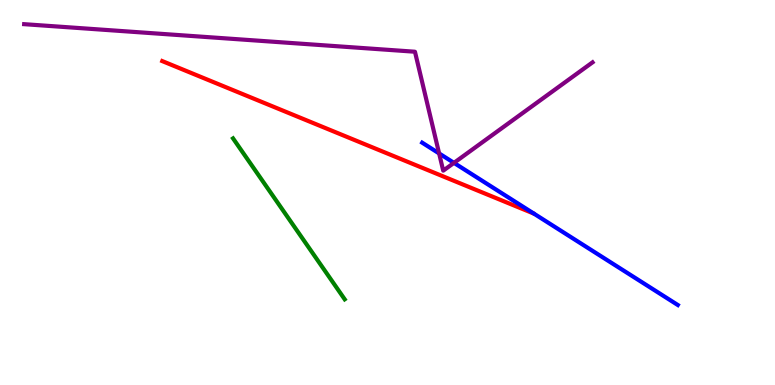[{'lines': ['blue', 'red'], 'intersections': []}, {'lines': ['green', 'red'], 'intersections': []}, {'lines': ['purple', 'red'], 'intersections': []}, {'lines': ['blue', 'green'], 'intersections': []}, {'lines': ['blue', 'purple'], 'intersections': [{'x': 5.67, 'y': 6.01}, {'x': 5.86, 'y': 5.77}]}, {'lines': ['green', 'purple'], 'intersections': []}]